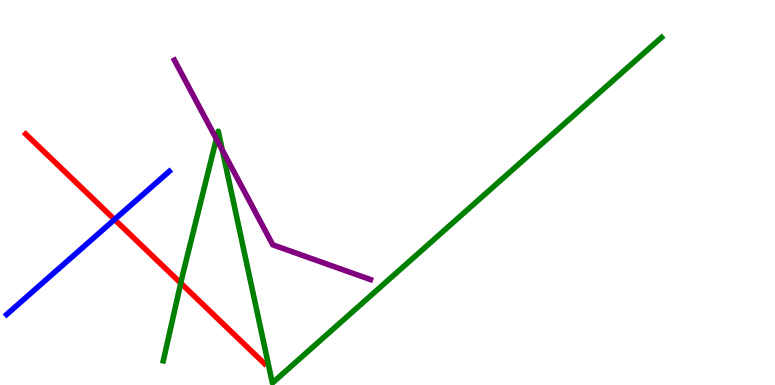[{'lines': ['blue', 'red'], 'intersections': [{'x': 1.48, 'y': 4.3}]}, {'lines': ['green', 'red'], 'intersections': [{'x': 2.33, 'y': 2.65}]}, {'lines': ['purple', 'red'], 'intersections': []}, {'lines': ['blue', 'green'], 'intersections': []}, {'lines': ['blue', 'purple'], 'intersections': []}, {'lines': ['green', 'purple'], 'intersections': [{'x': 2.79, 'y': 6.39}, {'x': 2.87, 'y': 6.1}]}]